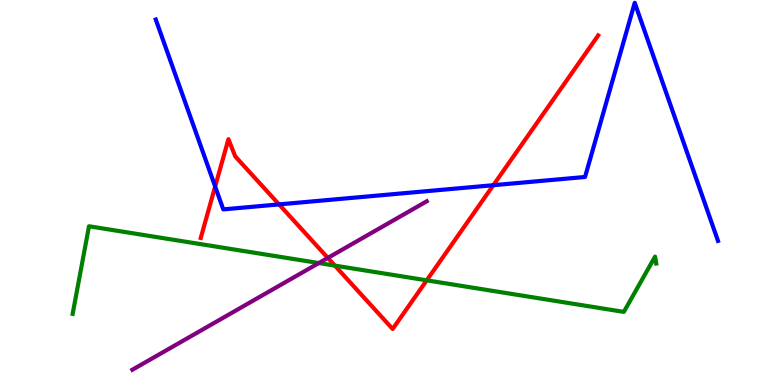[{'lines': ['blue', 'red'], 'intersections': [{'x': 2.78, 'y': 5.15}, {'x': 3.6, 'y': 4.69}, {'x': 6.37, 'y': 5.19}]}, {'lines': ['green', 'red'], 'intersections': [{'x': 4.32, 'y': 3.1}, {'x': 5.51, 'y': 2.72}]}, {'lines': ['purple', 'red'], 'intersections': [{'x': 4.23, 'y': 3.3}]}, {'lines': ['blue', 'green'], 'intersections': []}, {'lines': ['blue', 'purple'], 'intersections': []}, {'lines': ['green', 'purple'], 'intersections': [{'x': 4.11, 'y': 3.17}]}]